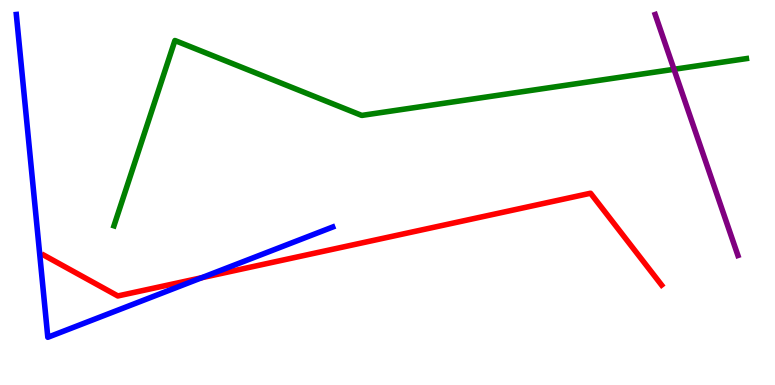[{'lines': ['blue', 'red'], 'intersections': [{'x': 2.6, 'y': 2.79}]}, {'lines': ['green', 'red'], 'intersections': []}, {'lines': ['purple', 'red'], 'intersections': []}, {'lines': ['blue', 'green'], 'intersections': []}, {'lines': ['blue', 'purple'], 'intersections': []}, {'lines': ['green', 'purple'], 'intersections': [{'x': 8.7, 'y': 8.2}]}]